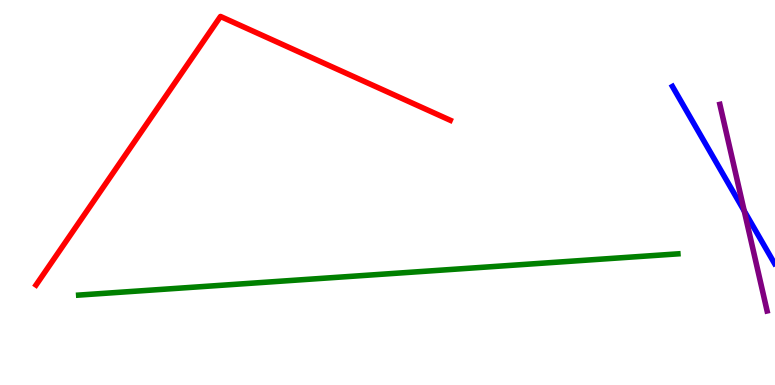[{'lines': ['blue', 'red'], 'intersections': []}, {'lines': ['green', 'red'], 'intersections': []}, {'lines': ['purple', 'red'], 'intersections': []}, {'lines': ['blue', 'green'], 'intersections': []}, {'lines': ['blue', 'purple'], 'intersections': [{'x': 9.6, 'y': 4.52}]}, {'lines': ['green', 'purple'], 'intersections': []}]